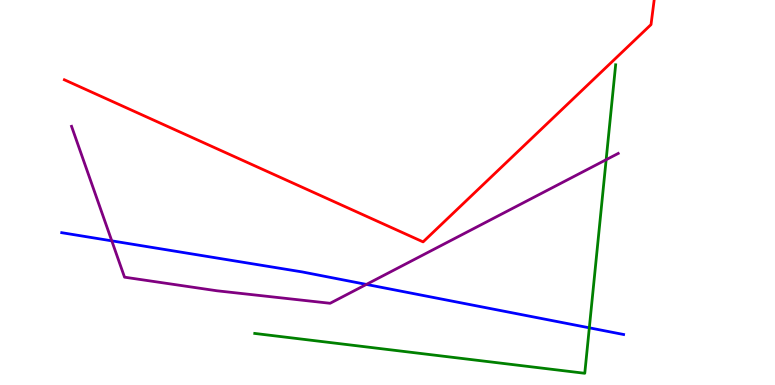[{'lines': ['blue', 'red'], 'intersections': []}, {'lines': ['green', 'red'], 'intersections': []}, {'lines': ['purple', 'red'], 'intersections': []}, {'lines': ['blue', 'green'], 'intersections': [{'x': 7.6, 'y': 1.49}]}, {'lines': ['blue', 'purple'], 'intersections': [{'x': 1.44, 'y': 3.74}, {'x': 4.73, 'y': 2.61}]}, {'lines': ['green', 'purple'], 'intersections': [{'x': 7.82, 'y': 5.85}]}]